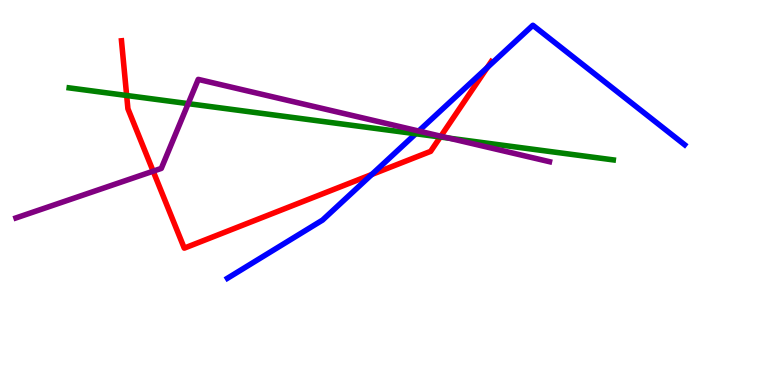[{'lines': ['blue', 'red'], 'intersections': [{'x': 4.8, 'y': 5.47}, {'x': 6.29, 'y': 8.25}]}, {'lines': ['green', 'red'], 'intersections': [{'x': 1.63, 'y': 7.52}, {'x': 5.68, 'y': 6.44}]}, {'lines': ['purple', 'red'], 'intersections': [{'x': 1.98, 'y': 5.55}, {'x': 5.69, 'y': 6.46}]}, {'lines': ['blue', 'green'], 'intersections': [{'x': 5.36, 'y': 6.53}]}, {'lines': ['blue', 'purple'], 'intersections': [{'x': 5.4, 'y': 6.6}]}, {'lines': ['green', 'purple'], 'intersections': [{'x': 2.43, 'y': 7.31}, {'x': 5.8, 'y': 6.41}]}]